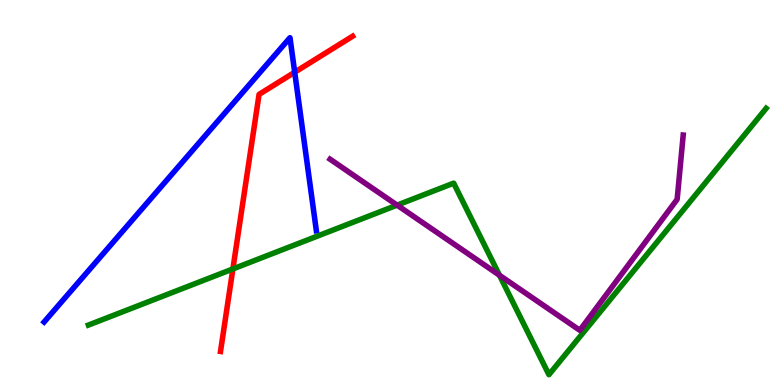[{'lines': ['blue', 'red'], 'intersections': [{'x': 3.8, 'y': 8.12}]}, {'lines': ['green', 'red'], 'intersections': [{'x': 3.0, 'y': 3.01}]}, {'lines': ['purple', 'red'], 'intersections': []}, {'lines': ['blue', 'green'], 'intersections': []}, {'lines': ['blue', 'purple'], 'intersections': []}, {'lines': ['green', 'purple'], 'intersections': [{'x': 5.12, 'y': 4.67}, {'x': 6.44, 'y': 2.85}]}]